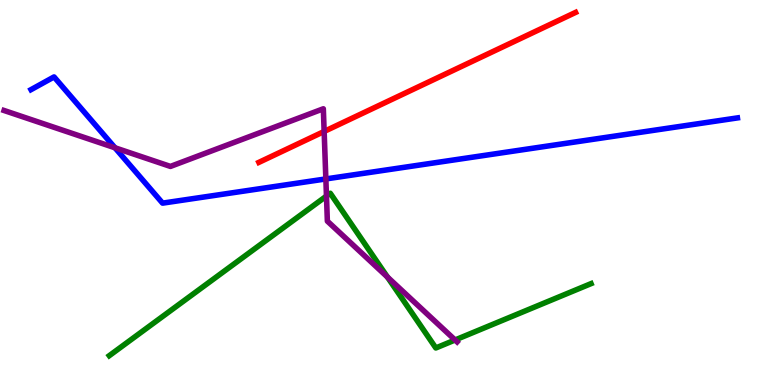[{'lines': ['blue', 'red'], 'intersections': []}, {'lines': ['green', 'red'], 'intersections': []}, {'lines': ['purple', 'red'], 'intersections': [{'x': 4.18, 'y': 6.59}]}, {'lines': ['blue', 'green'], 'intersections': []}, {'lines': ['blue', 'purple'], 'intersections': [{'x': 1.48, 'y': 6.16}, {'x': 4.2, 'y': 5.35}]}, {'lines': ['green', 'purple'], 'intersections': [{'x': 4.21, 'y': 4.91}, {'x': 5.0, 'y': 2.8}, {'x': 5.87, 'y': 1.17}]}]